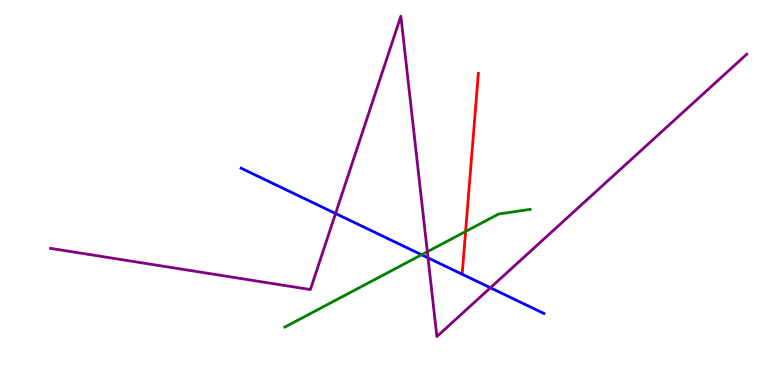[{'lines': ['blue', 'red'], 'intersections': []}, {'lines': ['green', 'red'], 'intersections': [{'x': 6.01, 'y': 3.99}]}, {'lines': ['purple', 'red'], 'intersections': []}, {'lines': ['blue', 'green'], 'intersections': [{'x': 5.44, 'y': 3.38}]}, {'lines': ['blue', 'purple'], 'intersections': [{'x': 4.33, 'y': 4.45}, {'x': 5.52, 'y': 3.3}, {'x': 6.33, 'y': 2.53}]}, {'lines': ['green', 'purple'], 'intersections': [{'x': 5.51, 'y': 3.46}]}]